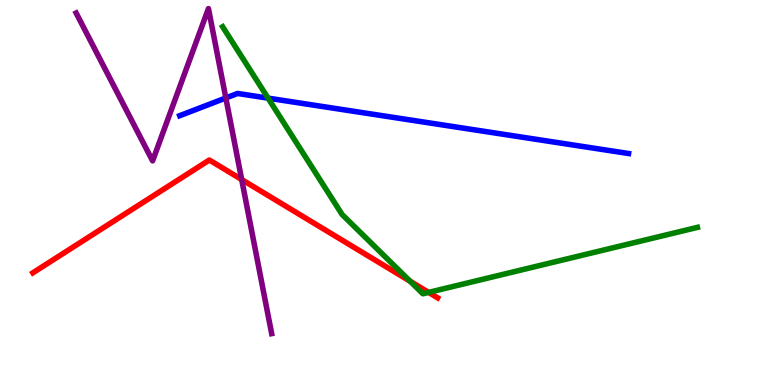[{'lines': ['blue', 'red'], 'intersections': []}, {'lines': ['green', 'red'], 'intersections': [{'x': 5.29, 'y': 2.7}, {'x': 5.53, 'y': 2.41}]}, {'lines': ['purple', 'red'], 'intersections': [{'x': 3.12, 'y': 5.34}]}, {'lines': ['blue', 'green'], 'intersections': [{'x': 3.46, 'y': 7.45}]}, {'lines': ['blue', 'purple'], 'intersections': [{'x': 2.91, 'y': 7.46}]}, {'lines': ['green', 'purple'], 'intersections': []}]